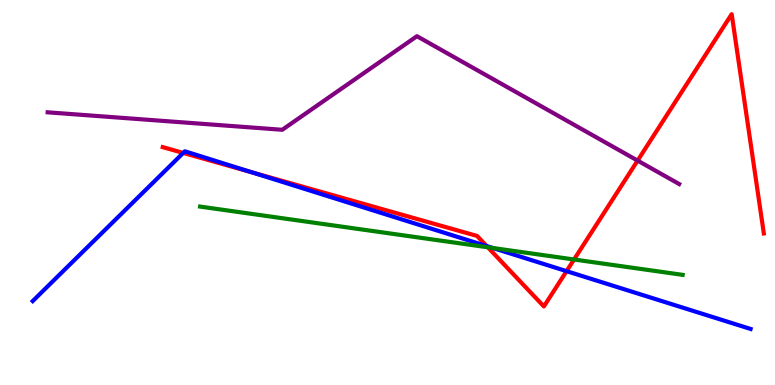[{'lines': ['blue', 'red'], 'intersections': [{'x': 2.36, 'y': 6.03}, {'x': 3.25, 'y': 5.53}, {'x': 6.28, 'y': 3.61}, {'x': 7.31, 'y': 2.96}]}, {'lines': ['green', 'red'], 'intersections': [{'x': 6.29, 'y': 3.58}, {'x': 7.41, 'y': 3.26}]}, {'lines': ['purple', 'red'], 'intersections': [{'x': 8.23, 'y': 5.83}]}, {'lines': ['blue', 'green'], 'intersections': [{'x': 6.36, 'y': 3.56}]}, {'lines': ['blue', 'purple'], 'intersections': []}, {'lines': ['green', 'purple'], 'intersections': []}]